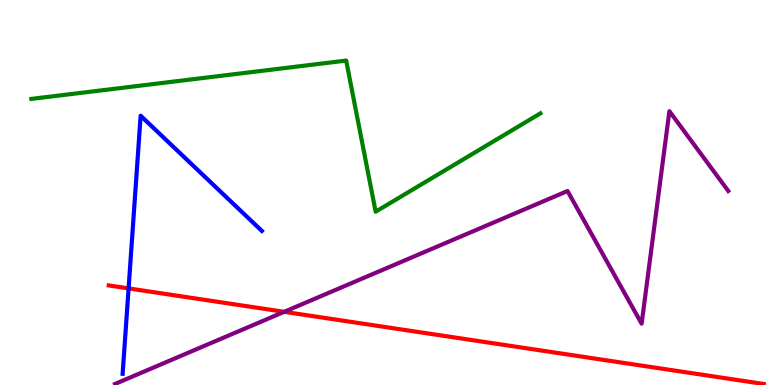[{'lines': ['blue', 'red'], 'intersections': [{'x': 1.66, 'y': 2.51}]}, {'lines': ['green', 'red'], 'intersections': []}, {'lines': ['purple', 'red'], 'intersections': [{'x': 3.67, 'y': 1.9}]}, {'lines': ['blue', 'green'], 'intersections': []}, {'lines': ['blue', 'purple'], 'intersections': []}, {'lines': ['green', 'purple'], 'intersections': []}]